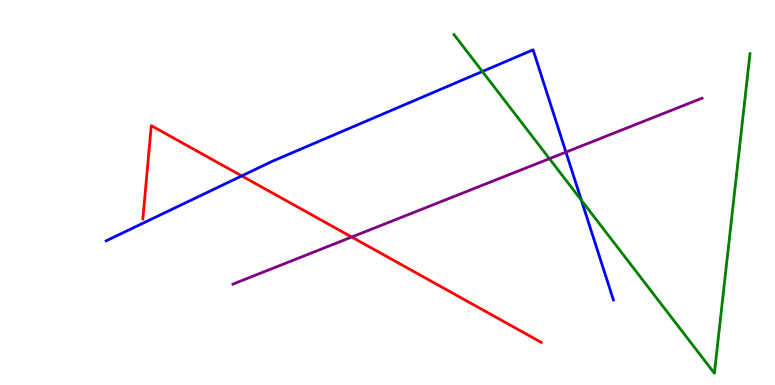[{'lines': ['blue', 'red'], 'intersections': [{'x': 3.12, 'y': 5.43}]}, {'lines': ['green', 'red'], 'intersections': []}, {'lines': ['purple', 'red'], 'intersections': [{'x': 4.54, 'y': 3.84}]}, {'lines': ['blue', 'green'], 'intersections': [{'x': 6.22, 'y': 8.14}, {'x': 7.5, 'y': 4.8}]}, {'lines': ['blue', 'purple'], 'intersections': [{'x': 7.3, 'y': 6.05}]}, {'lines': ['green', 'purple'], 'intersections': [{'x': 7.09, 'y': 5.88}]}]